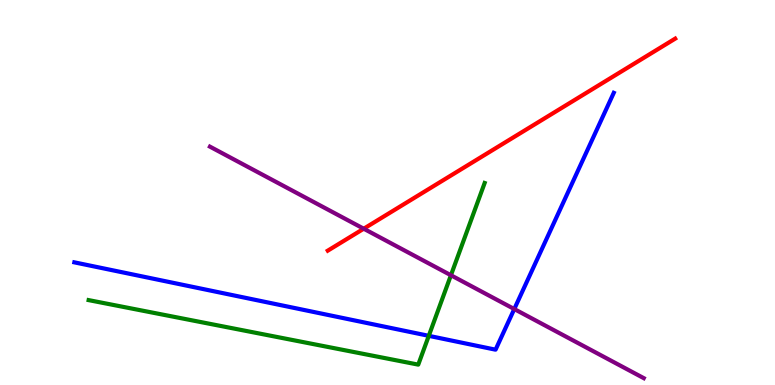[{'lines': ['blue', 'red'], 'intersections': []}, {'lines': ['green', 'red'], 'intersections': []}, {'lines': ['purple', 'red'], 'intersections': [{'x': 4.69, 'y': 4.06}]}, {'lines': ['blue', 'green'], 'intersections': [{'x': 5.53, 'y': 1.28}]}, {'lines': ['blue', 'purple'], 'intersections': [{'x': 6.64, 'y': 1.97}]}, {'lines': ['green', 'purple'], 'intersections': [{'x': 5.82, 'y': 2.85}]}]